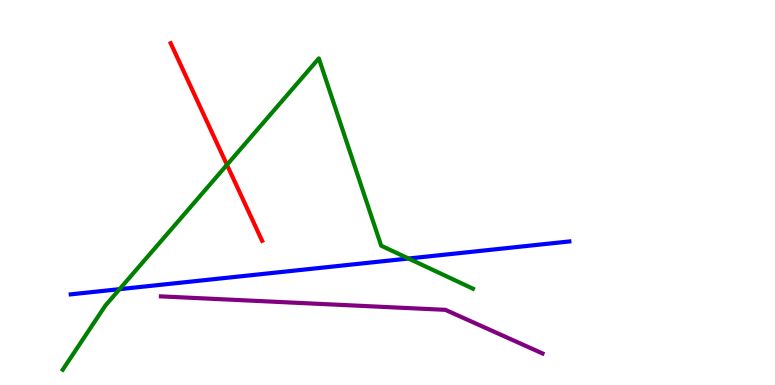[{'lines': ['blue', 'red'], 'intersections': []}, {'lines': ['green', 'red'], 'intersections': [{'x': 2.93, 'y': 5.72}]}, {'lines': ['purple', 'red'], 'intersections': []}, {'lines': ['blue', 'green'], 'intersections': [{'x': 1.54, 'y': 2.49}, {'x': 5.27, 'y': 3.29}]}, {'lines': ['blue', 'purple'], 'intersections': []}, {'lines': ['green', 'purple'], 'intersections': []}]